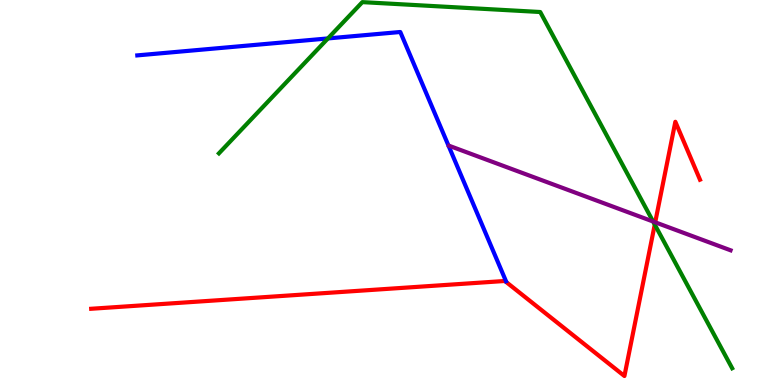[{'lines': ['blue', 'red'], 'intersections': []}, {'lines': ['green', 'red'], 'intersections': [{'x': 8.45, 'y': 4.17}]}, {'lines': ['purple', 'red'], 'intersections': [{'x': 8.45, 'y': 4.23}]}, {'lines': ['blue', 'green'], 'intersections': [{'x': 4.23, 'y': 9.0}]}, {'lines': ['blue', 'purple'], 'intersections': []}, {'lines': ['green', 'purple'], 'intersections': [{'x': 8.43, 'y': 4.25}]}]